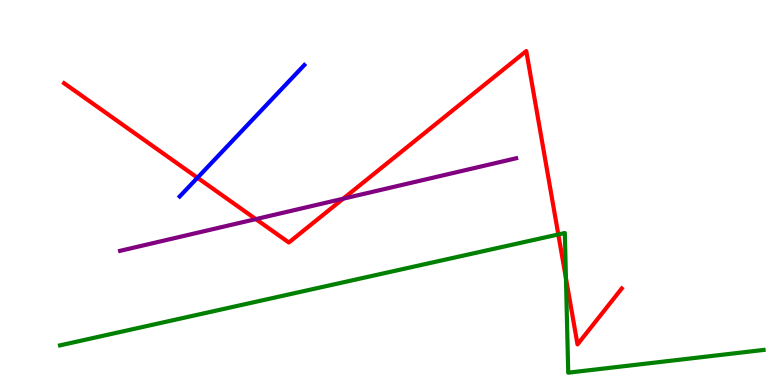[{'lines': ['blue', 'red'], 'intersections': [{'x': 2.55, 'y': 5.38}]}, {'lines': ['green', 'red'], 'intersections': [{'x': 7.2, 'y': 3.91}, {'x': 7.3, 'y': 2.78}]}, {'lines': ['purple', 'red'], 'intersections': [{'x': 3.3, 'y': 4.31}, {'x': 4.43, 'y': 4.84}]}, {'lines': ['blue', 'green'], 'intersections': []}, {'lines': ['blue', 'purple'], 'intersections': []}, {'lines': ['green', 'purple'], 'intersections': []}]